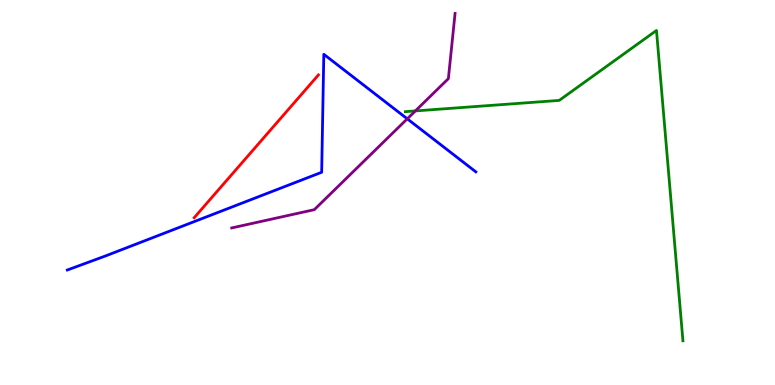[{'lines': ['blue', 'red'], 'intersections': []}, {'lines': ['green', 'red'], 'intersections': []}, {'lines': ['purple', 'red'], 'intersections': []}, {'lines': ['blue', 'green'], 'intersections': []}, {'lines': ['blue', 'purple'], 'intersections': [{'x': 5.26, 'y': 6.91}]}, {'lines': ['green', 'purple'], 'intersections': [{'x': 5.36, 'y': 7.12}]}]